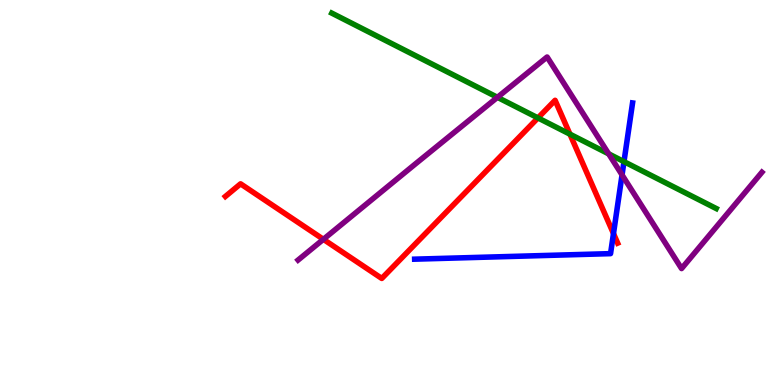[{'lines': ['blue', 'red'], 'intersections': [{'x': 7.92, 'y': 3.93}]}, {'lines': ['green', 'red'], 'intersections': [{'x': 6.94, 'y': 6.94}, {'x': 7.35, 'y': 6.52}]}, {'lines': ['purple', 'red'], 'intersections': [{'x': 4.17, 'y': 3.78}]}, {'lines': ['blue', 'green'], 'intersections': [{'x': 8.05, 'y': 5.8}]}, {'lines': ['blue', 'purple'], 'intersections': [{'x': 8.03, 'y': 5.46}]}, {'lines': ['green', 'purple'], 'intersections': [{'x': 6.42, 'y': 7.47}, {'x': 7.85, 'y': 6.0}]}]